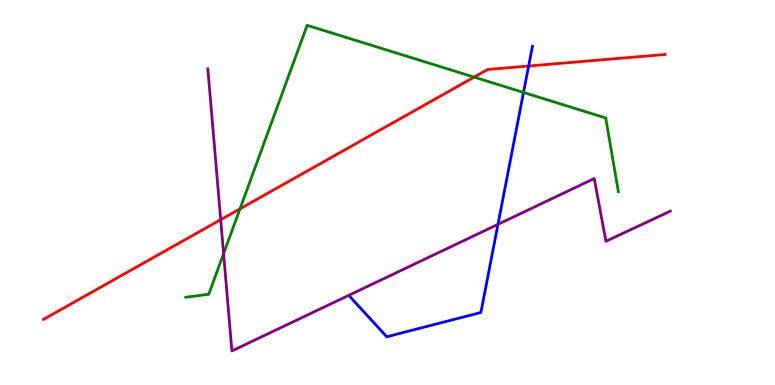[{'lines': ['blue', 'red'], 'intersections': [{'x': 6.82, 'y': 8.28}]}, {'lines': ['green', 'red'], 'intersections': [{'x': 3.1, 'y': 4.58}, {'x': 6.12, 'y': 8.0}]}, {'lines': ['purple', 'red'], 'intersections': [{'x': 2.85, 'y': 4.29}]}, {'lines': ['blue', 'green'], 'intersections': [{'x': 6.76, 'y': 7.6}]}, {'lines': ['blue', 'purple'], 'intersections': [{'x': 6.43, 'y': 4.17}]}, {'lines': ['green', 'purple'], 'intersections': [{'x': 2.89, 'y': 3.41}]}]